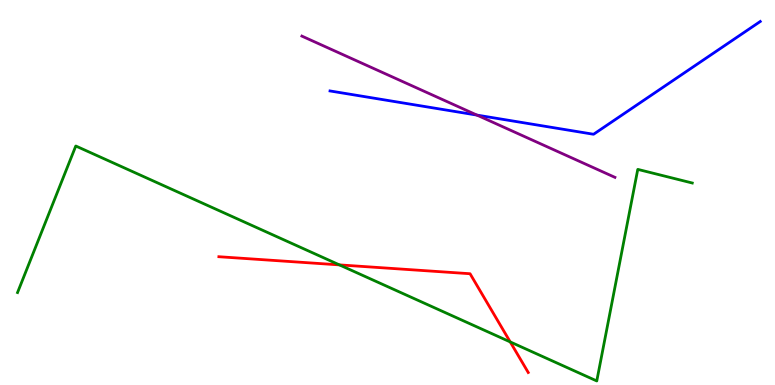[{'lines': ['blue', 'red'], 'intersections': []}, {'lines': ['green', 'red'], 'intersections': [{'x': 4.38, 'y': 3.12}, {'x': 6.58, 'y': 1.12}]}, {'lines': ['purple', 'red'], 'intersections': []}, {'lines': ['blue', 'green'], 'intersections': []}, {'lines': ['blue', 'purple'], 'intersections': [{'x': 6.15, 'y': 7.01}]}, {'lines': ['green', 'purple'], 'intersections': []}]